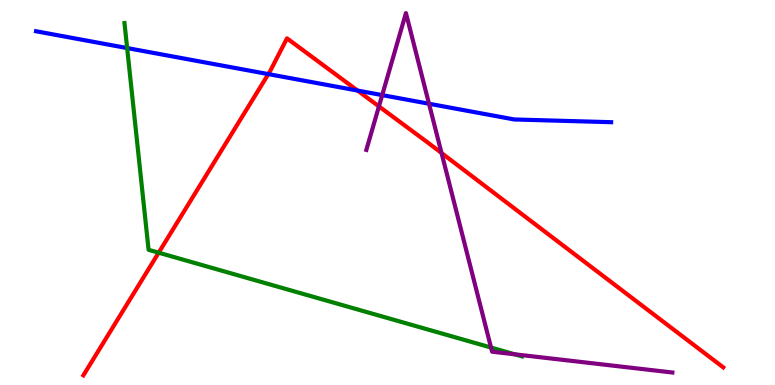[{'lines': ['blue', 'red'], 'intersections': [{'x': 3.46, 'y': 8.08}, {'x': 4.61, 'y': 7.65}]}, {'lines': ['green', 'red'], 'intersections': [{'x': 2.05, 'y': 3.44}]}, {'lines': ['purple', 'red'], 'intersections': [{'x': 4.89, 'y': 7.24}, {'x': 5.7, 'y': 6.03}]}, {'lines': ['blue', 'green'], 'intersections': [{'x': 1.64, 'y': 8.75}]}, {'lines': ['blue', 'purple'], 'intersections': [{'x': 4.93, 'y': 7.53}, {'x': 5.54, 'y': 7.31}]}, {'lines': ['green', 'purple'], 'intersections': [{'x': 6.34, 'y': 0.973}, {'x': 6.64, 'y': 0.797}]}]